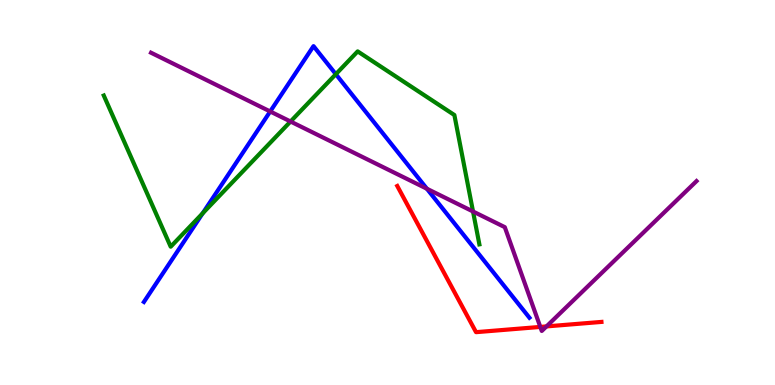[{'lines': ['blue', 'red'], 'intersections': []}, {'lines': ['green', 'red'], 'intersections': []}, {'lines': ['purple', 'red'], 'intersections': [{'x': 6.97, 'y': 1.51}, {'x': 7.05, 'y': 1.52}]}, {'lines': ['blue', 'green'], 'intersections': [{'x': 2.62, 'y': 4.46}, {'x': 4.33, 'y': 8.07}]}, {'lines': ['blue', 'purple'], 'intersections': [{'x': 3.49, 'y': 7.1}, {'x': 5.51, 'y': 5.1}]}, {'lines': ['green', 'purple'], 'intersections': [{'x': 3.75, 'y': 6.84}, {'x': 6.1, 'y': 4.51}]}]